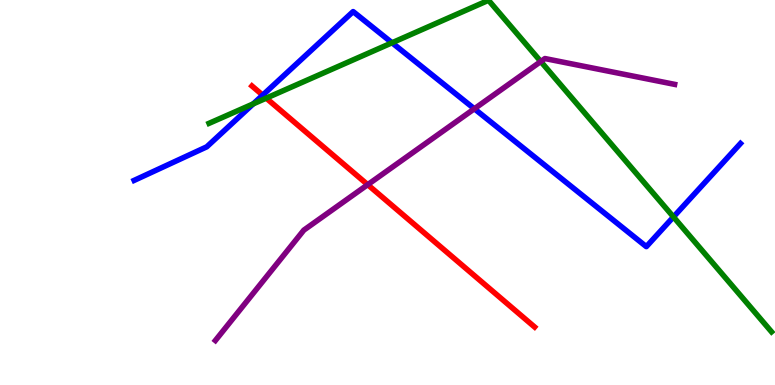[{'lines': ['blue', 'red'], 'intersections': [{'x': 3.39, 'y': 7.53}]}, {'lines': ['green', 'red'], 'intersections': [{'x': 3.44, 'y': 7.45}]}, {'lines': ['purple', 'red'], 'intersections': [{'x': 4.74, 'y': 5.2}]}, {'lines': ['blue', 'green'], 'intersections': [{'x': 3.27, 'y': 7.3}, {'x': 5.06, 'y': 8.89}, {'x': 8.69, 'y': 4.37}]}, {'lines': ['blue', 'purple'], 'intersections': [{'x': 6.12, 'y': 7.17}]}, {'lines': ['green', 'purple'], 'intersections': [{'x': 6.98, 'y': 8.4}]}]